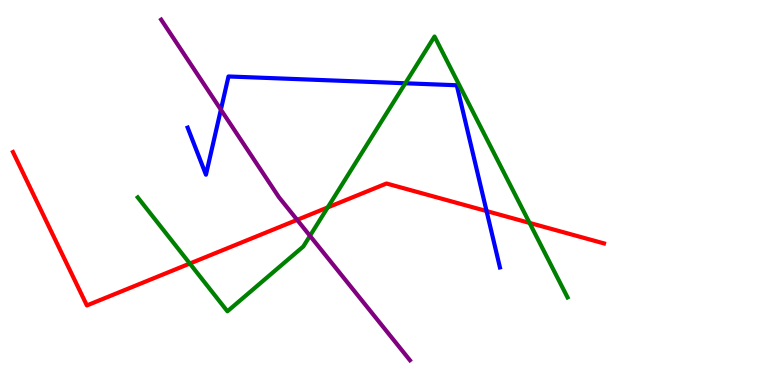[{'lines': ['blue', 'red'], 'intersections': [{'x': 6.28, 'y': 4.52}]}, {'lines': ['green', 'red'], 'intersections': [{'x': 2.45, 'y': 3.15}, {'x': 4.23, 'y': 4.61}, {'x': 6.83, 'y': 4.21}]}, {'lines': ['purple', 'red'], 'intersections': [{'x': 3.83, 'y': 4.29}]}, {'lines': ['blue', 'green'], 'intersections': [{'x': 5.23, 'y': 7.84}]}, {'lines': ['blue', 'purple'], 'intersections': [{'x': 2.85, 'y': 7.15}]}, {'lines': ['green', 'purple'], 'intersections': [{'x': 4.0, 'y': 3.87}]}]